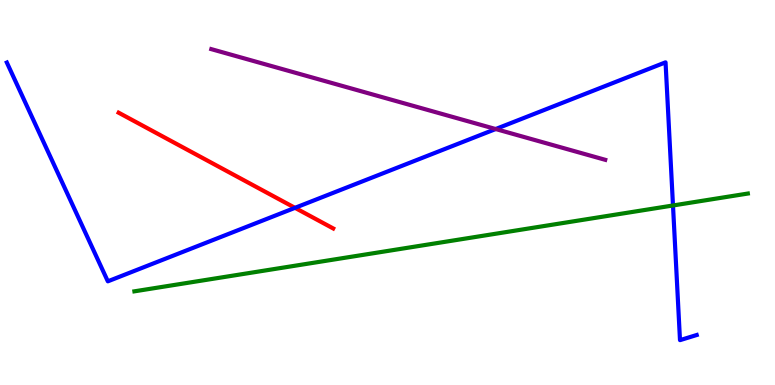[{'lines': ['blue', 'red'], 'intersections': [{'x': 3.81, 'y': 4.6}]}, {'lines': ['green', 'red'], 'intersections': []}, {'lines': ['purple', 'red'], 'intersections': []}, {'lines': ['blue', 'green'], 'intersections': [{'x': 8.68, 'y': 4.66}]}, {'lines': ['blue', 'purple'], 'intersections': [{'x': 6.4, 'y': 6.65}]}, {'lines': ['green', 'purple'], 'intersections': []}]